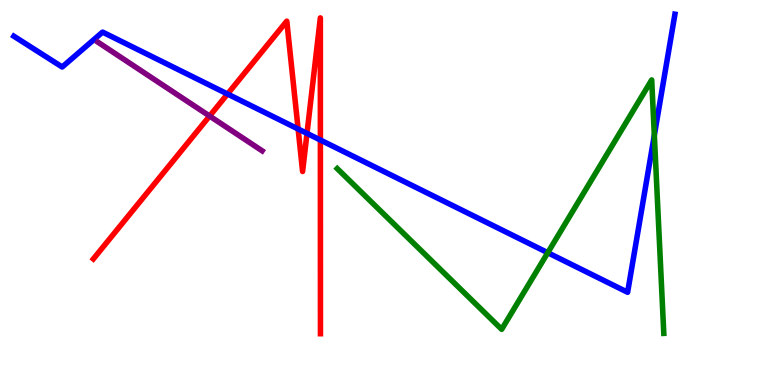[{'lines': ['blue', 'red'], 'intersections': [{'x': 2.94, 'y': 7.56}, {'x': 3.85, 'y': 6.65}, {'x': 3.96, 'y': 6.54}, {'x': 4.13, 'y': 6.36}]}, {'lines': ['green', 'red'], 'intersections': []}, {'lines': ['purple', 'red'], 'intersections': [{'x': 2.7, 'y': 6.99}]}, {'lines': ['blue', 'green'], 'intersections': [{'x': 7.07, 'y': 3.44}, {'x': 8.44, 'y': 6.49}]}, {'lines': ['blue', 'purple'], 'intersections': []}, {'lines': ['green', 'purple'], 'intersections': []}]